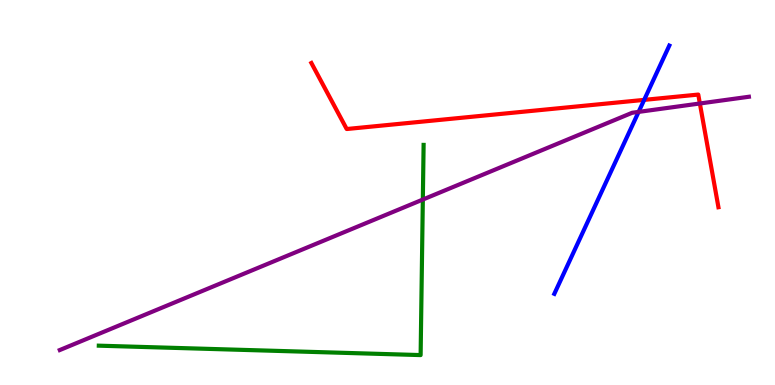[{'lines': ['blue', 'red'], 'intersections': [{'x': 8.31, 'y': 7.41}]}, {'lines': ['green', 'red'], 'intersections': []}, {'lines': ['purple', 'red'], 'intersections': [{'x': 9.03, 'y': 7.31}]}, {'lines': ['blue', 'green'], 'intersections': []}, {'lines': ['blue', 'purple'], 'intersections': [{'x': 8.24, 'y': 7.09}]}, {'lines': ['green', 'purple'], 'intersections': [{'x': 5.46, 'y': 4.82}]}]